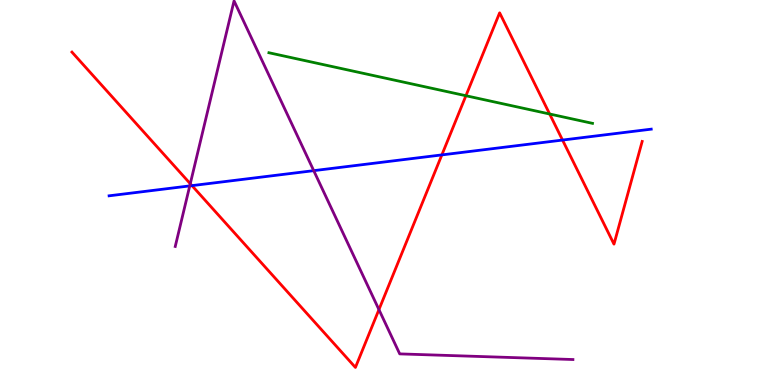[{'lines': ['blue', 'red'], 'intersections': [{'x': 2.48, 'y': 5.18}, {'x': 5.7, 'y': 5.98}, {'x': 7.26, 'y': 6.36}]}, {'lines': ['green', 'red'], 'intersections': [{'x': 6.01, 'y': 7.51}, {'x': 7.09, 'y': 7.04}]}, {'lines': ['purple', 'red'], 'intersections': [{'x': 2.46, 'y': 5.23}, {'x': 4.89, 'y': 1.96}]}, {'lines': ['blue', 'green'], 'intersections': []}, {'lines': ['blue', 'purple'], 'intersections': [{'x': 2.45, 'y': 5.17}, {'x': 4.05, 'y': 5.57}]}, {'lines': ['green', 'purple'], 'intersections': []}]